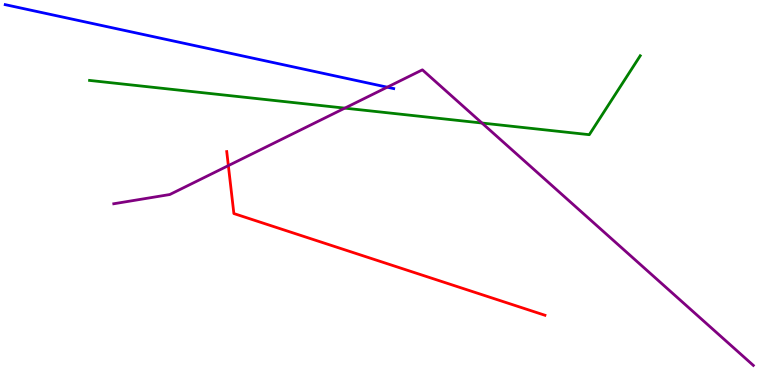[{'lines': ['blue', 'red'], 'intersections': []}, {'lines': ['green', 'red'], 'intersections': []}, {'lines': ['purple', 'red'], 'intersections': [{'x': 2.95, 'y': 5.7}]}, {'lines': ['blue', 'green'], 'intersections': []}, {'lines': ['blue', 'purple'], 'intersections': [{'x': 5.0, 'y': 7.74}]}, {'lines': ['green', 'purple'], 'intersections': [{'x': 4.45, 'y': 7.19}, {'x': 6.22, 'y': 6.8}]}]